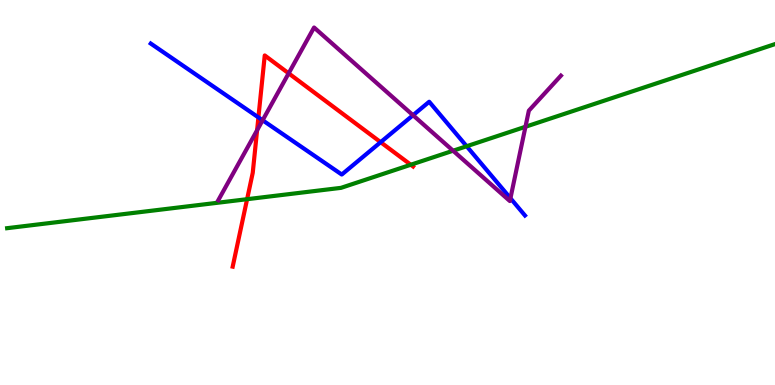[{'lines': ['blue', 'red'], 'intersections': [{'x': 3.33, 'y': 6.95}, {'x': 4.91, 'y': 6.31}]}, {'lines': ['green', 'red'], 'intersections': [{'x': 3.19, 'y': 4.83}, {'x': 5.3, 'y': 5.72}]}, {'lines': ['purple', 'red'], 'intersections': [{'x': 3.32, 'y': 6.62}, {'x': 3.72, 'y': 8.1}]}, {'lines': ['blue', 'green'], 'intersections': [{'x': 6.02, 'y': 6.2}]}, {'lines': ['blue', 'purple'], 'intersections': [{'x': 3.39, 'y': 6.88}, {'x': 5.33, 'y': 7.01}, {'x': 6.59, 'y': 4.85}]}, {'lines': ['green', 'purple'], 'intersections': [{'x': 5.85, 'y': 6.08}, {'x': 6.78, 'y': 6.71}]}]